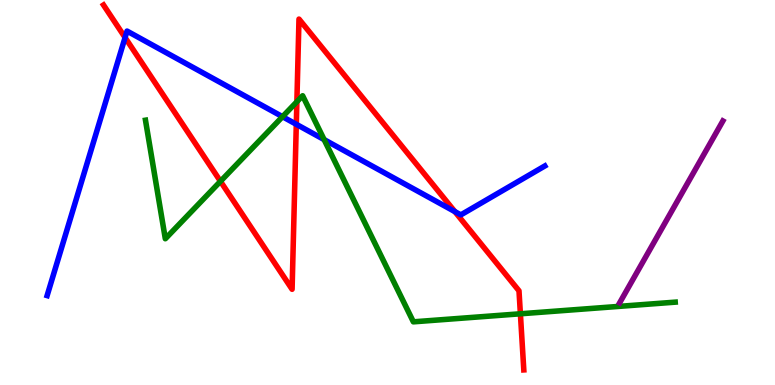[{'lines': ['blue', 'red'], 'intersections': [{'x': 1.61, 'y': 9.02}, {'x': 3.82, 'y': 6.77}, {'x': 5.87, 'y': 4.5}]}, {'lines': ['green', 'red'], 'intersections': [{'x': 2.84, 'y': 5.29}, {'x': 3.83, 'y': 7.36}, {'x': 6.71, 'y': 1.85}]}, {'lines': ['purple', 'red'], 'intersections': []}, {'lines': ['blue', 'green'], 'intersections': [{'x': 3.65, 'y': 6.97}, {'x': 4.18, 'y': 6.37}]}, {'lines': ['blue', 'purple'], 'intersections': []}, {'lines': ['green', 'purple'], 'intersections': []}]